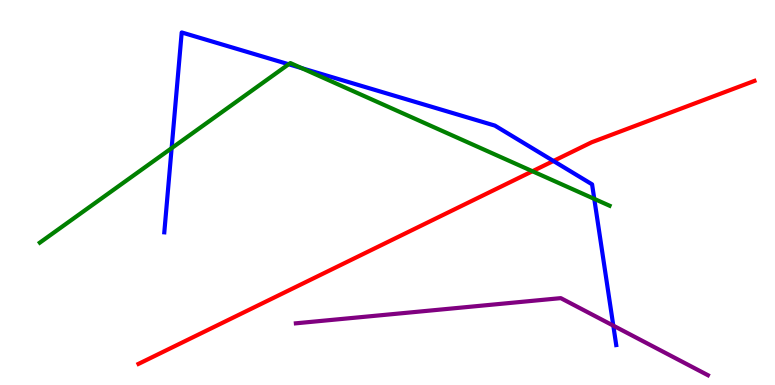[{'lines': ['blue', 'red'], 'intersections': [{'x': 7.14, 'y': 5.82}]}, {'lines': ['green', 'red'], 'intersections': [{'x': 6.87, 'y': 5.55}]}, {'lines': ['purple', 'red'], 'intersections': []}, {'lines': ['blue', 'green'], 'intersections': [{'x': 2.21, 'y': 6.15}, {'x': 3.72, 'y': 8.33}, {'x': 3.89, 'y': 8.23}, {'x': 7.67, 'y': 4.83}]}, {'lines': ['blue', 'purple'], 'intersections': [{'x': 7.91, 'y': 1.54}]}, {'lines': ['green', 'purple'], 'intersections': []}]